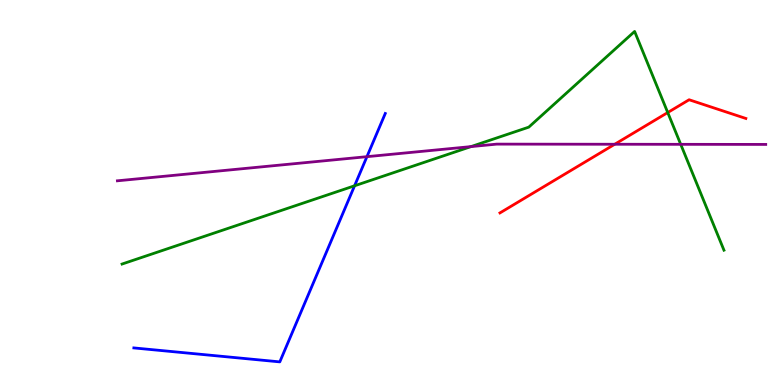[{'lines': ['blue', 'red'], 'intersections': []}, {'lines': ['green', 'red'], 'intersections': [{'x': 8.62, 'y': 7.08}]}, {'lines': ['purple', 'red'], 'intersections': [{'x': 7.93, 'y': 6.25}]}, {'lines': ['blue', 'green'], 'intersections': [{'x': 4.58, 'y': 5.17}]}, {'lines': ['blue', 'purple'], 'intersections': [{'x': 4.73, 'y': 5.93}]}, {'lines': ['green', 'purple'], 'intersections': [{'x': 6.08, 'y': 6.19}, {'x': 8.78, 'y': 6.25}]}]